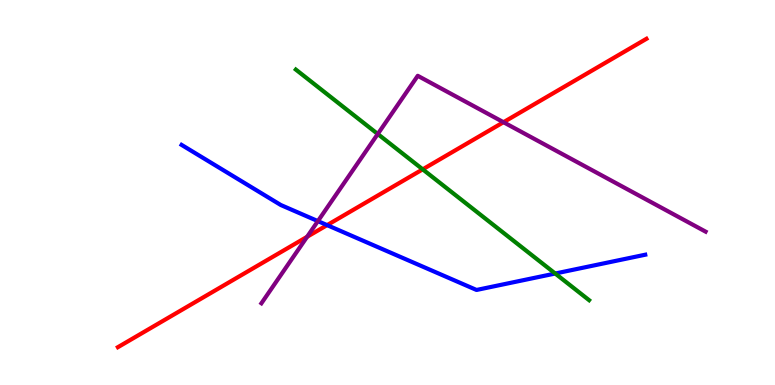[{'lines': ['blue', 'red'], 'intersections': [{'x': 4.22, 'y': 4.15}]}, {'lines': ['green', 'red'], 'intersections': [{'x': 5.45, 'y': 5.6}]}, {'lines': ['purple', 'red'], 'intersections': [{'x': 3.96, 'y': 3.85}, {'x': 6.5, 'y': 6.83}]}, {'lines': ['blue', 'green'], 'intersections': [{'x': 7.16, 'y': 2.9}]}, {'lines': ['blue', 'purple'], 'intersections': [{'x': 4.1, 'y': 4.26}]}, {'lines': ['green', 'purple'], 'intersections': [{'x': 4.87, 'y': 6.52}]}]